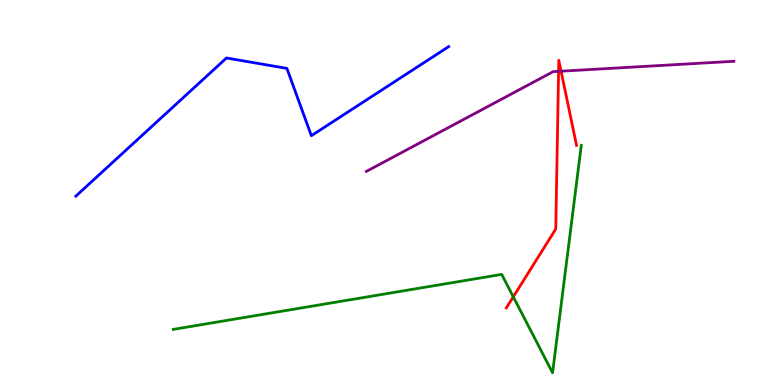[{'lines': ['blue', 'red'], 'intersections': []}, {'lines': ['green', 'red'], 'intersections': [{'x': 6.62, 'y': 2.29}]}, {'lines': ['purple', 'red'], 'intersections': [{'x': 7.21, 'y': 8.15}, {'x': 7.24, 'y': 8.15}]}, {'lines': ['blue', 'green'], 'intersections': []}, {'lines': ['blue', 'purple'], 'intersections': []}, {'lines': ['green', 'purple'], 'intersections': []}]